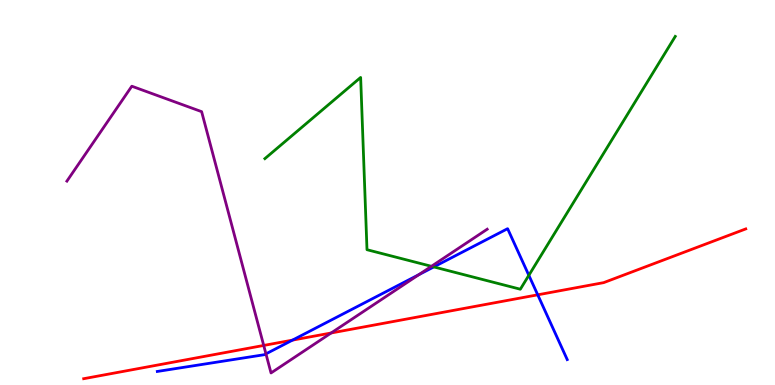[{'lines': ['blue', 'red'], 'intersections': [{'x': 3.77, 'y': 1.17}, {'x': 6.94, 'y': 2.34}]}, {'lines': ['green', 'red'], 'intersections': []}, {'lines': ['purple', 'red'], 'intersections': [{'x': 3.4, 'y': 1.03}, {'x': 4.27, 'y': 1.35}]}, {'lines': ['blue', 'green'], 'intersections': [{'x': 5.6, 'y': 3.07}, {'x': 6.82, 'y': 2.85}]}, {'lines': ['blue', 'purple'], 'intersections': [{'x': 3.43, 'y': 0.809}, {'x': 5.41, 'y': 2.87}]}, {'lines': ['green', 'purple'], 'intersections': [{'x': 5.57, 'y': 3.08}]}]